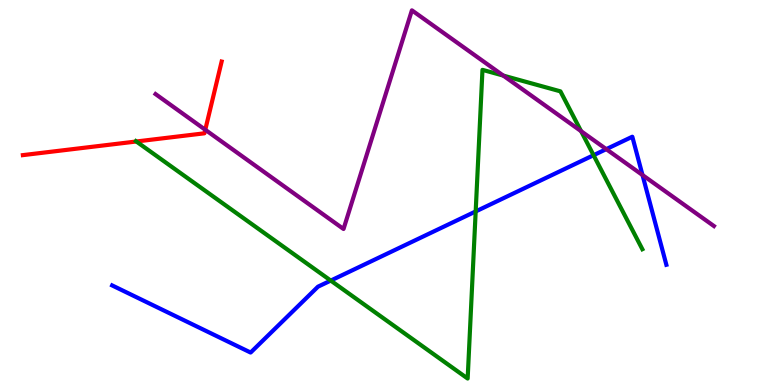[{'lines': ['blue', 'red'], 'intersections': []}, {'lines': ['green', 'red'], 'intersections': [{'x': 1.76, 'y': 6.32}]}, {'lines': ['purple', 'red'], 'intersections': [{'x': 2.65, 'y': 6.63}]}, {'lines': ['blue', 'green'], 'intersections': [{'x': 4.27, 'y': 2.71}, {'x': 6.14, 'y': 4.51}, {'x': 7.66, 'y': 5.97}]}, {'lines': ['blue', 'purple'], 'intersections': [{'x': 7.82, 'y': 6.13}, {'x': 8.29, 'y': 5.45}]}, {'lines': ['green', 'purple'], 'intersections': [{'x': 6.49, 'y': 8.04}, {'x': 7.5, 'y': 6.59}]}]